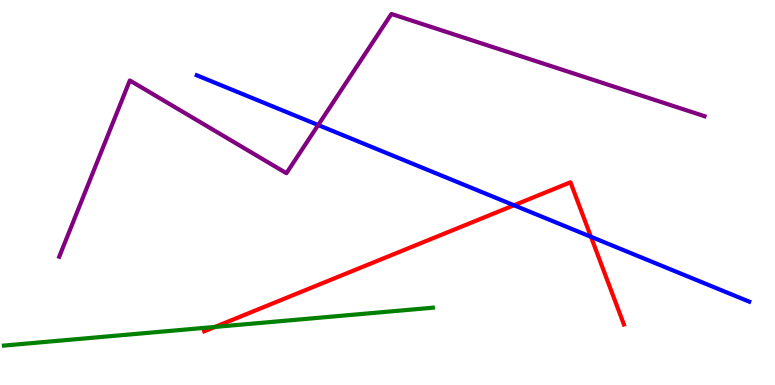[{'lines': ['blue', 'red'], 'intersections': [{'x': 6.63, 'y': 4.67}, {'x': 7.63, 'y': 3.85}]}, {'lines': ['green', 'red'], 'intersections': [{'x': 2.77, 'y': 1.51}]}, {'lines': ['purple', 'red'], 'intersections': []}, {'lines': ['blue', 'green'], 'intersections': []}, {'lines': ['blue', 'purple'], 'intersections': [{'x': 4.11, 'y': 6.75}]}, {'lines': ['green', 'purple'], 'intersections': []}]